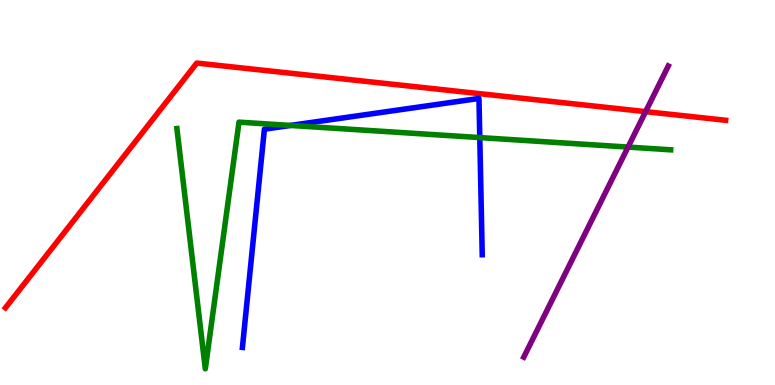[{'lines': ['blue', 'red'], 'intersections': []}, {'lines': ['green', 'red'], 'intersections': []}, {'lines': ['purple', 'red'], 'intersections': [{'x': 8.33, 'y': 7.1}]}, {'lines': ['blue', 'green'], 'intersections': [{'x': 3.75, 'y': 6.74}, {'x': 6.19, 'y': 6.43}]}, {'lines': ['blue', 'purple'], 'intersections': []}, {'lines': ['green', 'purple'], 'intersections': [{'x': 8.1, 'y': 6.18}]}]